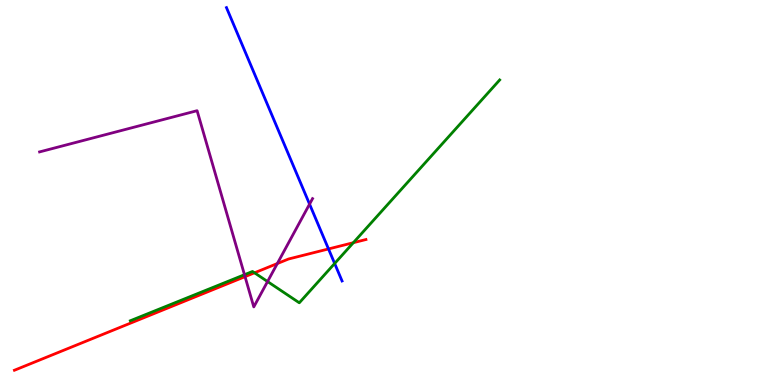[{'lines': ['blue', 'red'], 'intersections': [{'x': 4.24, 'y': 3.53}]}, {'lines': ['green', 'red'], 'intersections': [{'x': 3.28, 'y': 2.91}, {'x': 4.56, 'y': 3.7}]}, {'lines': ['purple', 'red'], 'intersections': [{'x': 3.16, 'y': 2.81}, {'x': 3.58, 'y': 3.15}]}, {'lines': ['blue', 'green'], 'intersections': [{'x': 4.32, 'y': 3.16}]}, {'lines': ['blue', 'purple'], 'intersections': [{'x': 3.99, 'y': 4.7}]}, {'lines': ['green', 'purple'], 'intersections': [{'x': 3.15, 'y': 2.86}, {'x': 3.45, 'y': 2.69}]}]